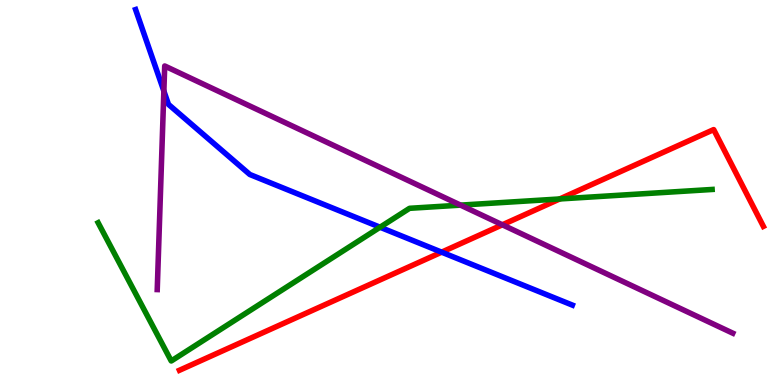[{'lines': ['blue', 'red'], 'intersections': [{'x': 5.7, 'y': 3.45}]}, {'lines': ['green', 'red'], 'intersections': [{'x': 7.22, 'y': 4.83}]}, {'lines': ['purple', 'red'], 'intersections': [{'x': 6.48, 'y': 4.16}]}, {'lines': ['blue', 'green'], 'intersections': [{'x': 4.9, 'y': 4.1}]}, {'lines': ['blue', 'purple'], 'intersections': [{'x': 2.11, 'y': 7.63}]}, {'lines': ['green', 'purple'], 'intersections': [{'x': 5.94, 'y': 4.67}]}]